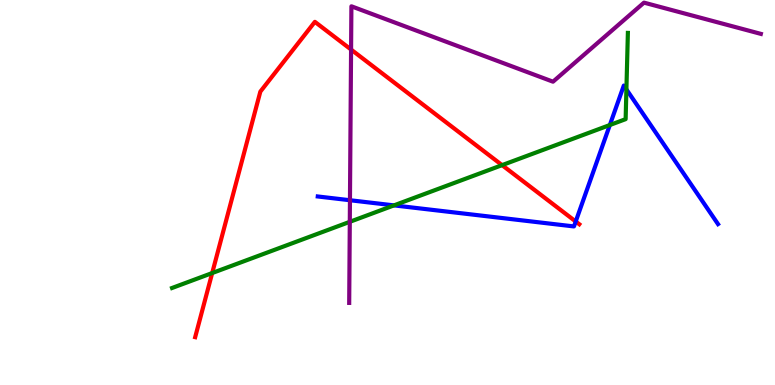[{'lines': ['blue', 'red'], 'intersections': [{'x': 7.43, 'y': 4.25}]}, {'lines': ['green', 'red'], 'intersections': [{'x': 2.74, 'y': 2.91}, {'x': 6.48, 'y': 5.71}]}, {'lines': ['purple', 'red'], 'intersections': [{'x': 4.53, 'y': 8.71}]}, {'lines': ['blue', 'green'], 'intersections': [{'x': 5.08, 'y': 4.67}, {'x': 7.87, 'y': 6.75}, {'x': 8.08, 'y': 7.68}]}, {'lines': ['blue', 'purple'], 'intersections': [{'x': 4.52, 'y': 4.8}]}, {'lines': ['green', 'purple'], 'intersections': [{'x': 4.51, 'y': 4.24}]}]